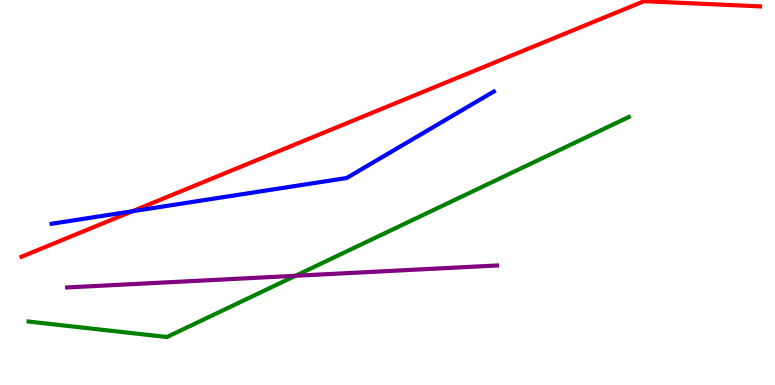[{'lines': ['blue', 'red'], 'intersections': [{'x': 1.71, 'y': 4.51}]}, {'lines': ['green', 'red'], 'intersections': []}, {'lines': ['purple', 'red'], 'intersections': []}, {'lines': ['blue', 'green'], 'intersections': []}, {'lines': ['blue', 'purple'], 'intersections': []}, {'lines': ['green', 'purple'], 'intersections': [{'x': 3.81, 'y': 2.84}]}]